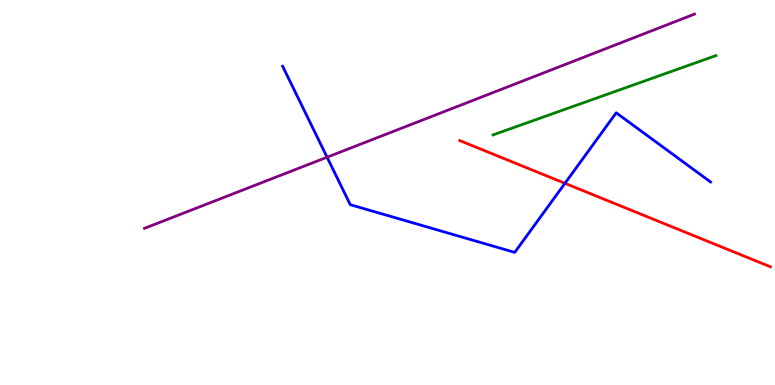[{'lines': ['blue', 'red'], 'intersections': [{'x': 7.29, 'y': 5.24}]}, {'lines': ['green', 'red'], 'intersections': []}, {'lines': ['purple', 'red'], 'intersections': []}, {'lines': ['blue', 'green'], 'intersections': []}, {'lines': ['blue', 'purple'], 'intersections': [{'x': 4.22, 'y': 5.92}]}, {'lines': ['green', 'purple'], 'intersections': []}]